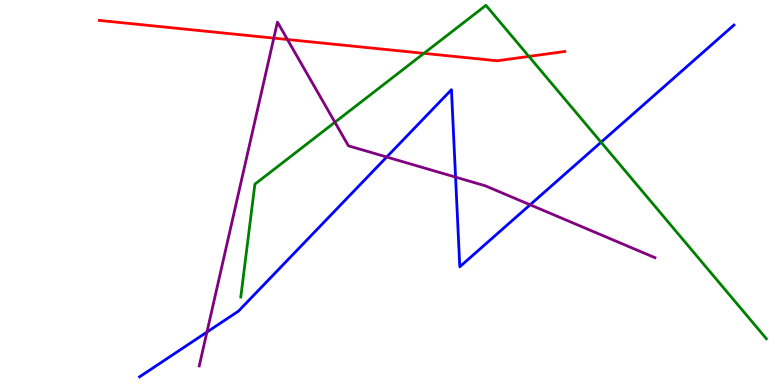[{'lines': ['blue', 'red'], 'intersections': []}, {'lines': ['green', 'red'], 'intersections': [{'x': 5.47, 'y': 8.61}, {'x': 6.82, 'y': 8.53}]}, {'lines': ['purple', 'red'], 'intersections': [{'x': 3.53, 'y': 9.01}, {'x': 3.71, 'y': 8.97}]}, {'lines': ['blue', 'green'], 'intersections': [{'x': 7.76, 'y': 6.31}]}, {'lines': ['blue', 'purple'], 'intersections': [{'x': 2.67, 'y': 1.37}, {'x': 4.99, 'y': 5.92}, {'x': 5.88, 'y': 5.4}, {'x': 6.84, 'y': 4.68}]}, {'lines': ['green', 'purple'], 'intersections': [{'x': 4.32, 'y': 6.82}]}]